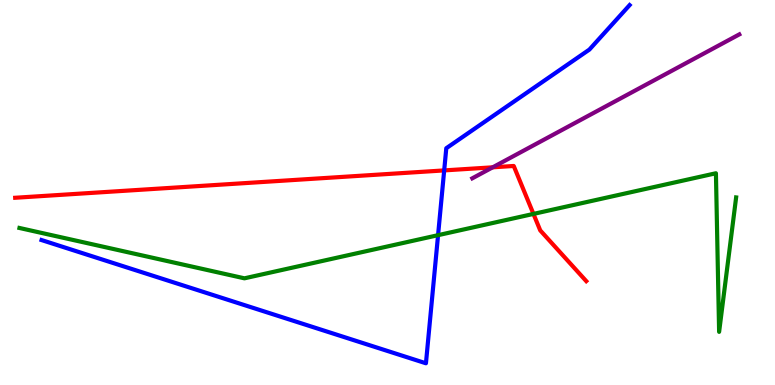[{'lines': ['blue', 'red'], 'intersections': [{'x': 5.73, 'y': 5.57}]}, {'lines': ['green', 'red'], 'intersections': [{'x': 6.88, 'y': 4.44}]}, {'lines': ['purple', 'red'], 'intersections': [{'x': 6.36, 'y': 5.65}]}, {'lines': ['blue', 'green'], 'intersections': [{'x': 5.65, 'y': 3.89}]}, {'lines': ['blue', 'purple'], 'intersections': []}, {'lines': ['green', 'purple'], 'intersections': []}]